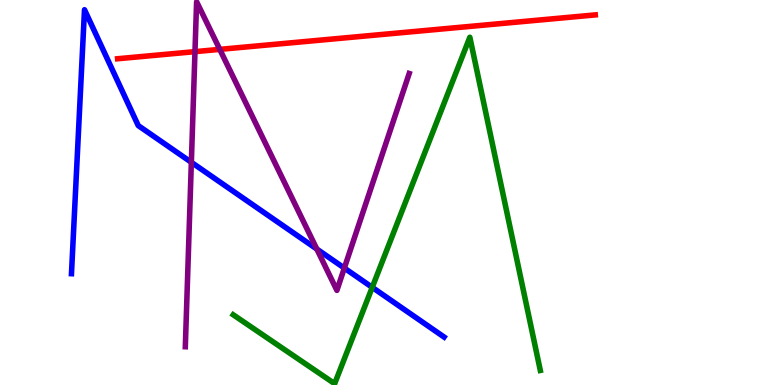[{'lines': ['blue', 'red'], 'intersections': []}, {'lines': ['green', 'red'], 'intersections': []}, {'lines': ['purple', 'red'], 'intersections': [{'x': 2.52, 'y': 8.66}, {'x': 2.84, 'y': 8.72}]}, {'lines': ['blue', 'green'], 'intersections': [{'x': 4.8, 'y': 2.54}]}, {'lines': ['blue', 'purple'], 'intersections': [{'x': 2.47, 'y': 5.78}, {'x': 4.09, 'y': 3.53}, {'x': 4.44, 'y': 3.04}]}, {'lines': ['green', 'purple'], 'intersections': []}]